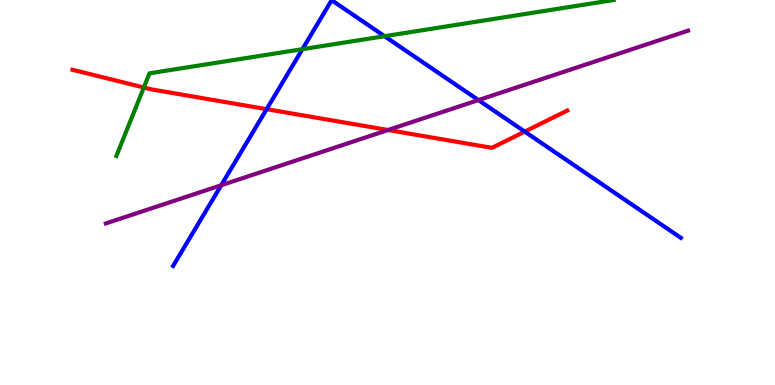[{'lines': ['blue', 'red'], 'intersections': [{'x': 3.44, 'y': 7.16}, {'x': 6.77, 'y': 6.58}]}, {'lines': ['green', 'red'], 'intersections': [{'x': 1.86, 'y': 7.73}]}, {'lines': ['purple', 'red'], 'intersections': [{'x': 5.01, 'y': 6.62}]}, {'lines': ['blue', 'green'], 'intersections': [{'x': 3.9, 'y': 8.72}, {'x': 4.96, 'y': 9.06}]}, {'lines': ['blue', 'purple'], 'intersections': [{'x': 2.85, 'y': 5.19}, {'x': 6.17, 'y': 7.4}]}, {'lines': ['green', 'purple'], 'intersections': []}]